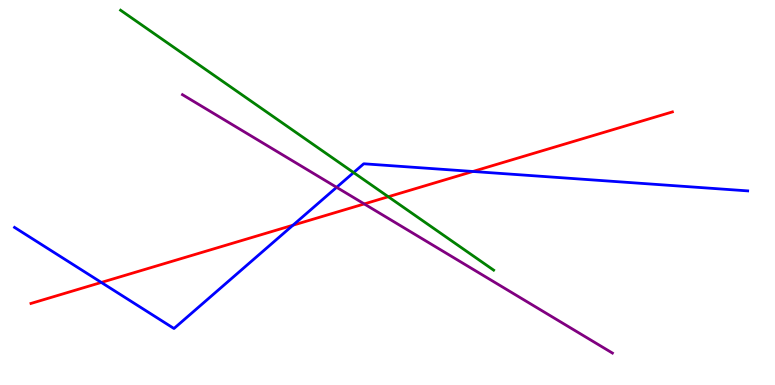[{'lines': ['blue', 'red'], 'intersections': [{'x': 1.31, 'y': 2.66}, {'x': 3.78, 'y': 4.15}, {'x': 6.1, 'y': 5.55}]}, {'lines': ['green', 'red'], 'intersections': [{'x': 5.01, 'y': 4.89}]}, {'lines': ['purple', 'red'], 'intersections': [{'x': 4.7, 'y': 4.7}]}, {'lines': ['blue', 'green'], 'intersections': [{'x': 4.56, 'y': 5.52}]}, {'lines': ['blue', 'purple'], 'intersections': [{'x': 4.34, 'y': 5.13}]}, {'lines': ['green', 'purple'], 'intersections': []}]